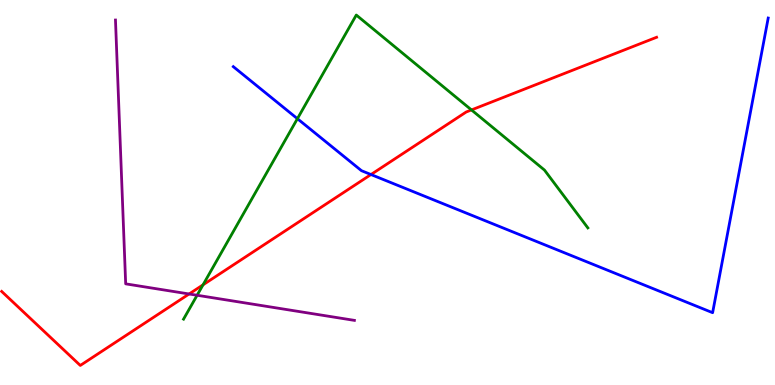[{'lines': ['blue', 'red'], 'intersections': [{'x': 4.79, 'y': 5.47}]}, {'lines': ['green', 'red'], 'intersections': [{'x': 2.62, 'y': 2.6}, {'x': 6.08, 'y': 7.14}]}, {'lines': ['purple', 'red'], 'intersections': [{'x': 2.44, 'y': 2.36}]}, {'lines': ['blue', 'green'], 'intersections': [{'x': 3.84, 'y': 6.92}]}, {'lines': ['blue', 'purple'], 'intersections': []}, {'lines': ['green', 'purple'], 'intersections': [{'x': 2.54, 'y': 2.33}]}]